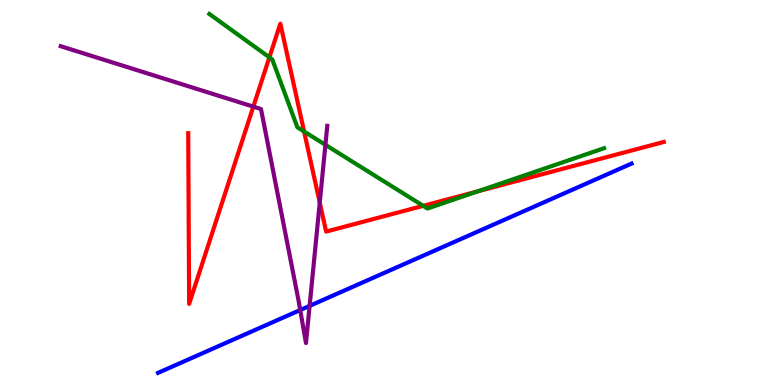[{'lines': ['blue', 'red'], 'intersections': []}, {'lines': ['green', 'red'], 'intersections': [{'x': 3.48, 'y': 8.51}, {'x': 3.92, 'y': 6.58}, {'x': 5.46, 'y': 4.65}, {'x': 6.16, 'y': 5.03}]}, {'lines': ['purple', 'red'], 'intersections': [{'x': 3.27, 'y': 7.23}, {'x': 4.13, 'y': 4.74}]}, {'lines': ['blue', 'green'], 'intersections': []}, {'lines': ['blue', 'purple'], 'intersections': [{'x': 3.87, 'y': 1.95}, {'x': 4.0, 'y': 2.06}]}, {'lines': ['green', 'purple'], 'intersections': [{'x': 4.2, 'y': 6.24}]}]